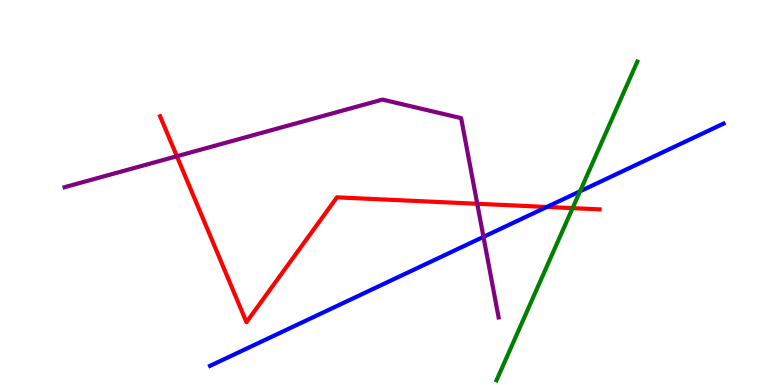[{'lines': ['blue', 'red'], 'intersections': [{'x': 7.06, 'y': 4.62}]}, {'lines': ['green', 'red'], 'intersections': [{'x': 7.39, 'y': 4.59}]}, {'lines': ['purple', 'red'], 'intersections': [{'x': 2.28, 'y': 5.94}, {'x': 6.16, 'y': 4.71}]}, {'lines': ['blue', 'green'], 'intersections': [{'x': 7.48, 'y': 5.03}]}, {'lines': ['blue', 'purple'], 'intersections': [{'x': 6.24, 'y': 3.85}]}, {'lines': ['green', 'purple'], 'intersections': []}]